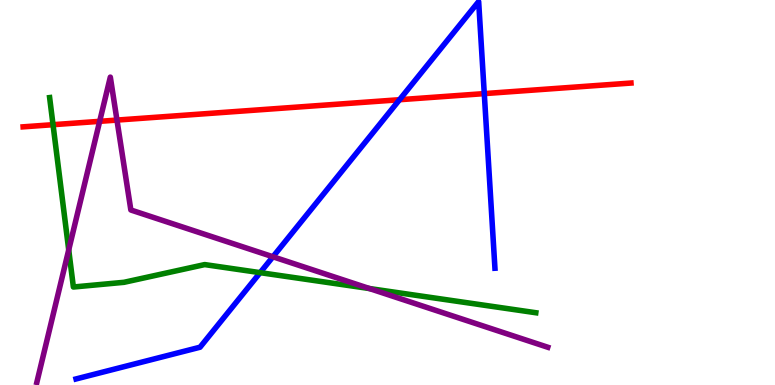[{'lines': ['blue', 'red'], 'intersections': [{'x': 5.16, 'y': 7.41}, {'x': 6.25, 'y': 7.57}]}, {'lines': ['green', 'red'], 'intersections': [{'x': 0.684, 'y': 6.76}]}, {'lines': ['purple', 'red'], 'intersections': [{'x': 1.29, 'y': 6.85}, {'x': 1.51, 'y': 6.88}]}, {'lines': ['blue', 'green'], 'intersections': [{'x': 3.36, 'y': 2.92}]}, {'lines': ['blue', 'purple'], 'intersections': [{'x': 3.52, 'y': 3.33}]}, {'lines': ['green', 'purple'], 'intersections': [{'x': 0.887, 'y': 3.51}, {'x': 4.77, 'y': 2.51}]}]